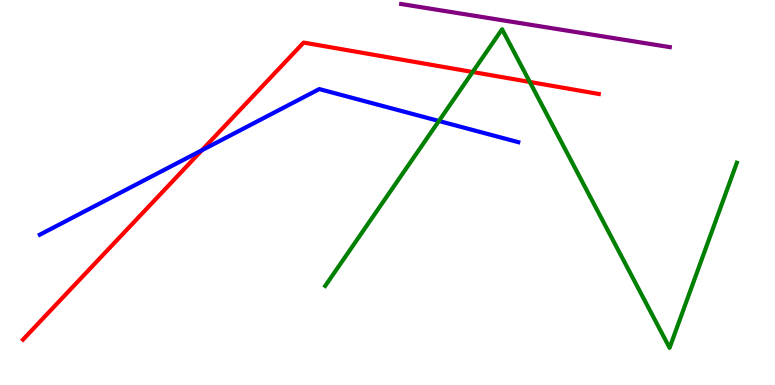[{'lines': ['blue', 'red'], 'intersections': [{'x': 2.61, 'y': 6.1}]}, {'lines': ['green', 'red'], 'intersections': [{'x': 6.1, 'y': 8.13}, {'x': 6.84, 'y': 7.87}]}, {'lines': ['purple', 'red'], 'intersections': []}, {'lines': ['blue', 'green'], 'intersections': [{'x': 5.66, 'y': 6.86}]}, {'lines': ['blue', 'purple'], 'intersections': []}, {'lines': ['green', 'purple'], 'intersections': []}]